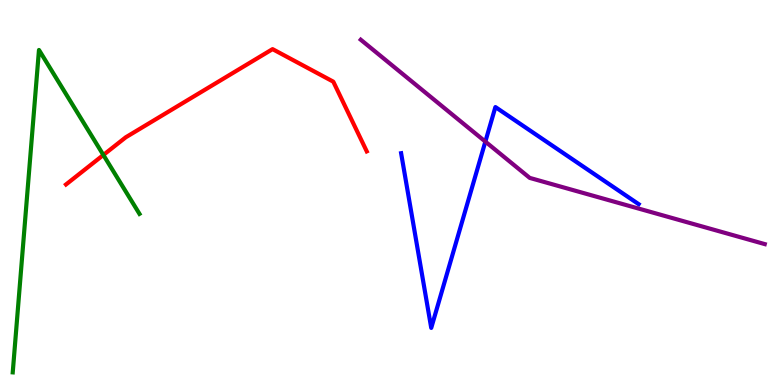[{'lines': ['blue', 'red'], 'intersections': []}, {'lines': ['green', 'red'], 'intersections': [{'x': 1.33, 'y': 5.97}]}, {'lines': ['purple', 'red'], 'intersections': []}, {'lines': ['blue', 'green'], 'intersections': []}, {'lines': ['blue', 'purple'], 'intersections': [{'x': 6.26, 'y': 6.32}]}, {'lines': ['green', 'purple'], 'intersections': []}]